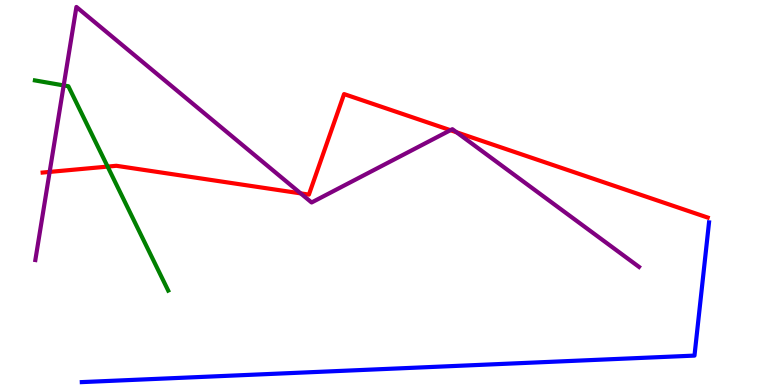[{'lines': ['blue', 'red'], 'intersections': []}, {'lines': ['green', 'red'], 'intersections': [{'x': 1.39, 'y': 5.67}]}, {'lines': ['purple', 'red'], 'intersections': [{'x': 0.641, 'y': 5.53}, {'x': 3.88, 'y': 4.98}, {'x': 5.81, 'y': 6.62}, {'x': 5.89, 'y': 6.56}]}, {'lines': ['blue', 'green'], 'intersections': []}, {'lines': ['blue', 'purple'], 'intersections': []}, {'lines': ['green', 'purple'], 'intersections': [{'x': 0.822, 'y': 7.78}]}]